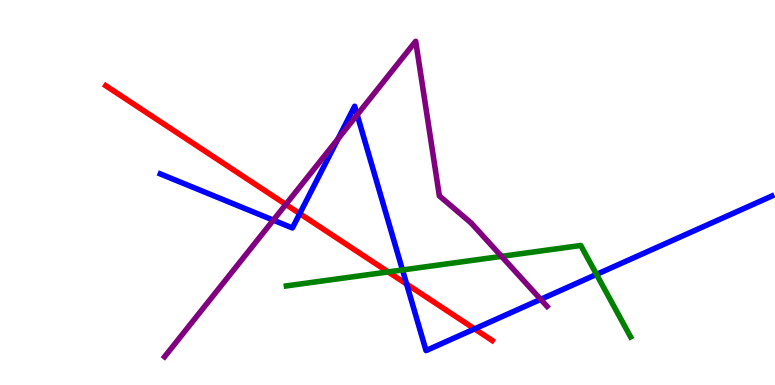[{'lines': ['blue', 'red'], 'intersections': [{'x': 3.87, 'y': 4.45}, {'x': 5.25, 'y': 2.62}, {'x': 6.12, 'y': 1.46}]}, {'lines': ['green', 'red'], 'intersections': [{'x': 5.01, 'y': 2.94}]}, {'lines': ['purple', 'red'], 'intersections': [{'x': 3.69, 'y': 4.69}]}, {'lines': ['blue', 'green'], 'intersections': [{'x': 5.19, 'y': 2.99}, {'x': 7.7, 'y': 2.87}]}, {'lines': ['blue', 'purple'], 'intersections': [{'x': 3.53, 'y': 4.28}, {'x': 4.36, 'y': 6.39}, {'x': 4.61, 'y': 7.02}, {'x': 6.98, 'y': 2.22}]}, {'lines': ['green', 'purple'], 'intersections': [{'x': 6.47, 'y': 3.34}]}]